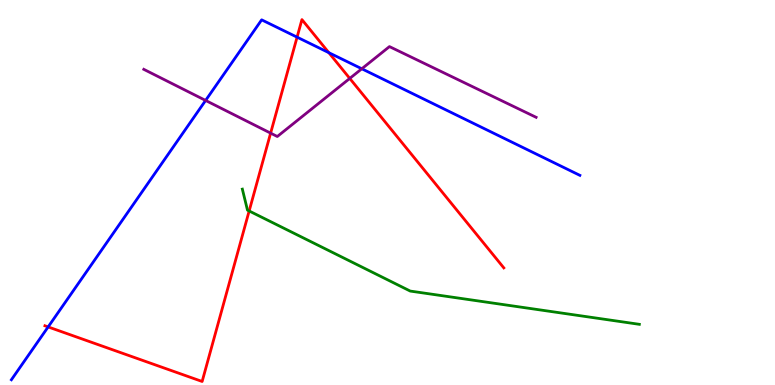[{'lines': ['blue', 'red'], 'intersections': [{'x': 0.621, 'y': 1.51}, {'x': 3.83, 'y': 9.03}, {'x': 4.24, 'y': 8.63}]}, {'lines': ['green', 'red'], 'intersections': [{'x': 3.21, 'y': 4.52}]}, {'lines': ['purple', 'red'], 'intersections': [{'x': 3.49, 'y': 6.54}, {'x': 4.51, 'y': 7.96}]}, {'lines': ['blue', 'green'], 'intersections': []}, {'lines': ['blue', 'purple'], 'intersections': [{'x': 2.65, 'y': 7.39}, {'x': 4.67, 'y': 8.21}]}, {'lines': ['green', 'purple'], 'intersections': []}]